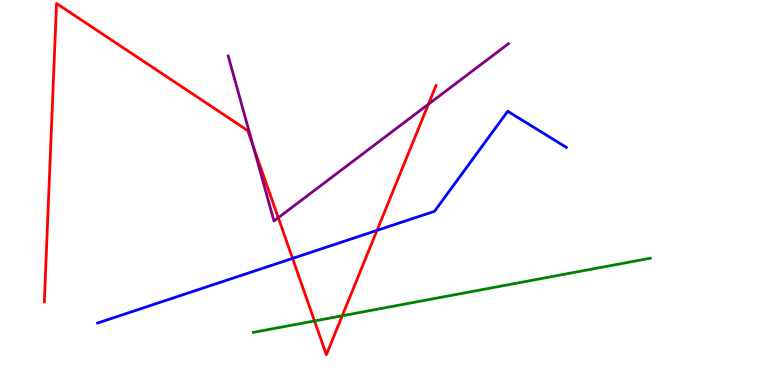[{'lines': ['blue', 'red'], 'intersections': [{'x': 3.77, 'y': 3.29}, {'x': 4.86, 'y': 4.02}]}, {'lines': ['green', 'red'], 'intersections': [{'x': 4.06, 'y': 1.66}, {'x': 4.42, 'y': 1.8}]}, {'lines': ['purple', 'red'], 'intersections': [{'x': 3.27, 'y': 6.18}, {'x': 3.59, 'y': 4.34}, {'x': 5.53, 'y': 7.29}]}, {'lines': ['blue', 'green'], 'intersections': []}, {'lines': ['blue', 'purple'], 'intersections': []}, {'lines': ['green', 'purple'], 'intersections': []}]